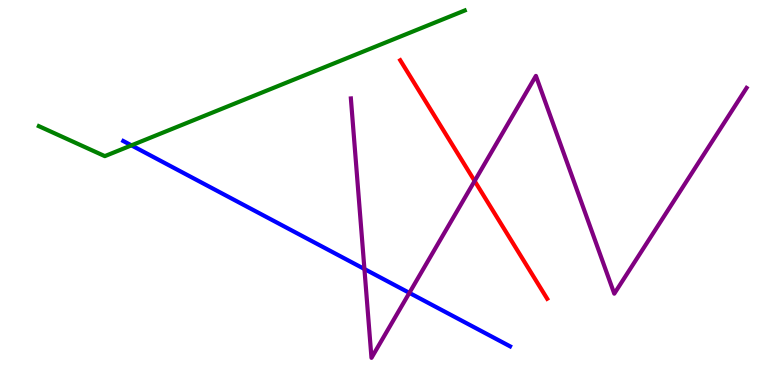[{'lines': ['blue', 'red'], 'intersections': []}, {'lines': ['green', 'red'], 'intersections': []}, {'lines': ['purple', 'red'], 'intersections': [{'x': 6.12, 'y': 5.3}]}, {'lines': ['blue', 'green'], 'intersections': [{'x': 1.7, 'y': 6.22}]}, {'lines': ['blue', 'purple'], 'intersections': [{'x': 4.7, 'y': 3.01}, {'x': 5.28, 'y': 2.39}]}, {'lines': ['green', 'purple'], 'intersections': []}]